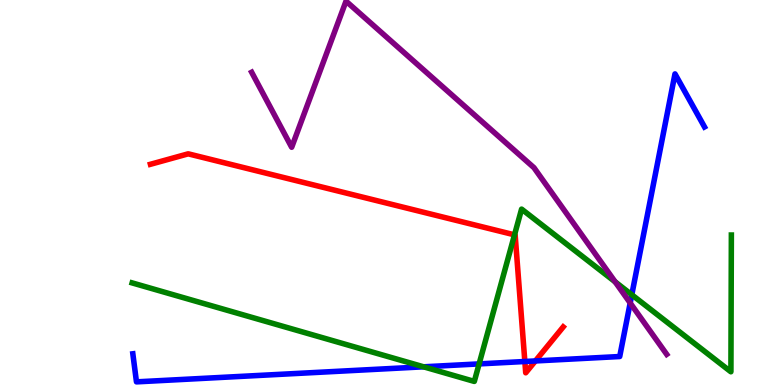[{'lines': ['blue', 'red'], 'intersections': [{'x': 6.77, 'y': 0.61}, {'x': 6.91, 'y': 0.625}]}, {'lines': ['green', 'red'], 'intersections': [{'x': 6.64, 'y': 3.9}]}, {'lines': ['purple', 'red'], 'intersections': []}, {'lines': ['blue', 'green'], 'intersections': [{'x': 5.47, 'y': 0.473}, {'x': 6.18, 'y': 0.548}, {'x': 8.15, 'y': 2.34}]}, {'lines': ['blue', 'purple'], 'intersections': [{'x': 8.13, 'y': 2.13}]}, {'lines': ['green', 'purple'], 'intersections': [{'x': 7.94, 'y': 2.68}]}]